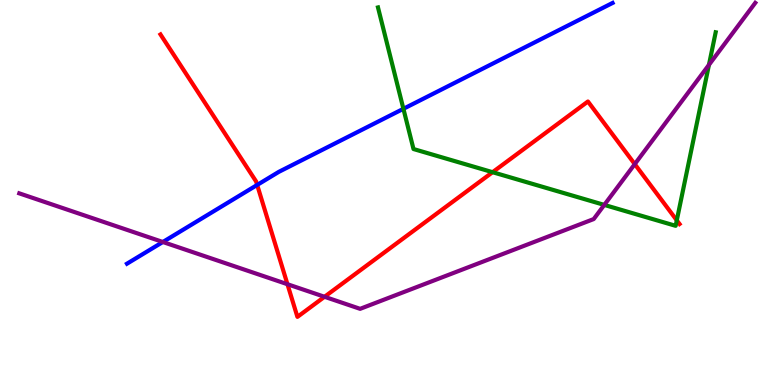[{'lines': ['blue', 'red'], 'intersections': [{'x': 3.32, 'y': 5.2}]}, {'lines': ['green', 'red'], 'intersections': [{'x': 6.36, 'y': 5.53}, {'x': 8.73, 'y': 4.28}]}, {'lines': ['purple', 'red'], 'intersections': [{'x': 3.71, 'y': 2.62}, {'x': 4.19, 'y': 2.29}, {'x': 8.19, 'y': 5.74}]}, {'lines': ['blue', 'green'], 'intersections': [{'x': 5.21, 'y': 7.17}]}, {'lines': ['blue', 'purple'], 'intersections': [{'x': 2.1, 'y': 3.71}]}, {'lines': ['green', 'purple'], 'intersections': [{'x': 7.8, 'y': 4.68}, {'x': 9.15, 'y': 8.32}]}]